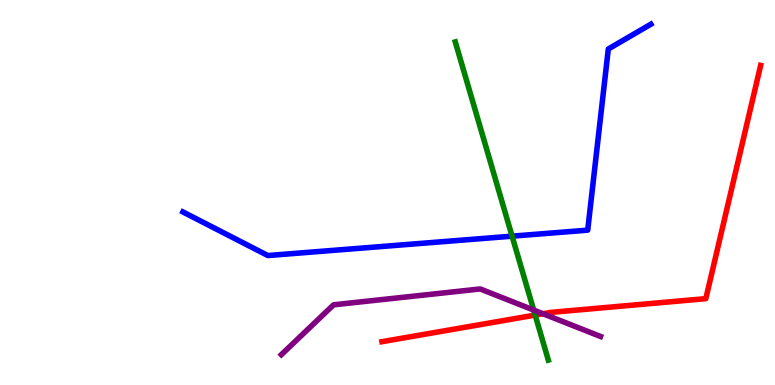[{'lines': ['blue', 'red'], 'intersections': []}, {'lines': ['green', 'red'], 'intersections': [{'x': 6.91, 'y': 1.82}]}, {'lines': ['purple', 'red'], 'intersections': [{'x': 7.01, 'y': 1.85}]}, {'lines': ['blue', 'green'], 'intersections': [{'x': 6.61, 'y': 3.87}]}, {'lines': ['blue', 'purple'], 'intersections': []}, {'lines': ['green', 'purple'], 'intersections': [{'x': 6.89, 'y': 1.95}]}]